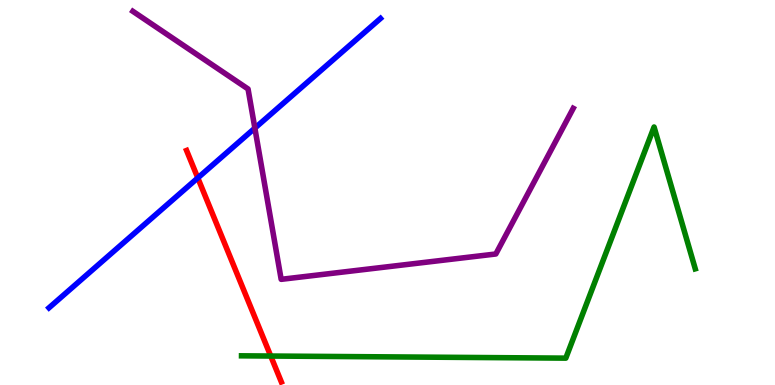[{'lines': ['blue', 'red'], 'intersections': [{'x': 2.55, 'y': 5.38}]}, {'lines': ['green', 'red'], 'intersections': [{'x': 3.49, 'y': 0.752}]}, {'lines': ['purple', 'red'], 'intersections': []}, {'lines': ['blue', 'green'], 'intersections': []}, {'lines': ['blue', 'purple'], 'intersections': [{'x': 3.29, 'y': 6.67}]}, {'lines': ['green', 'purple'], 'intersections': []}]